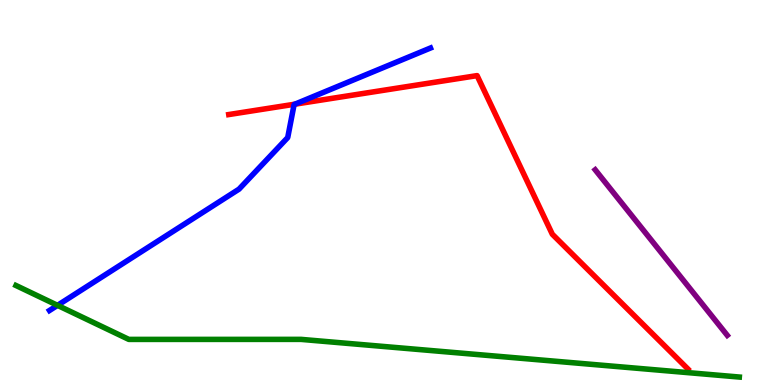[{'lines': ['blue', 'red'], 'intersections': [{'x': 3.8, 'y': 7.29}]}, {'lines': ['green', 'red'], 'intersections': []}, {'lines': ['purple', 'red'], 'intersections': []}, {'lines': ['blue', 'green'], 'intersections': [{'x': 0.742, 'y': 2.07}]}, {'lines': ['blue', 'purple'], 'intersections': []}, {'lines': ['green', 'purple'], 'intersections': []}]